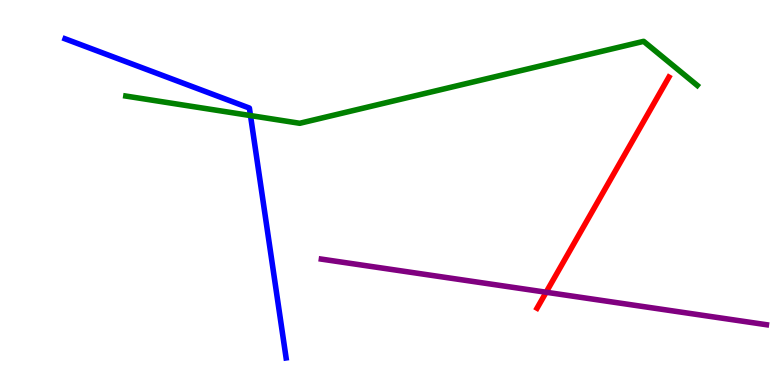[{'lines': ['blue', 'red'], 'intersections': []}, {'lines': ['green', 'red'], 'intersections': []}, {'lines': ['purple', 'red'], 'intersections': [{'x': 7.05, 'y': 2.41}]}, {'lines': ['blue', 'green'], 'intersections': [{'x': 3.23, 'y': 7.0}]}, {'lines': ['blue', 'purple'], 'intersections': []}, {'lines': ['green', 'purple'], 'intersections': []}]